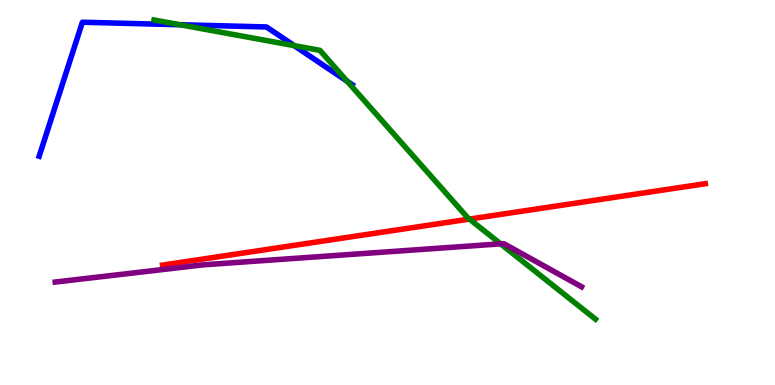[{'lines': ['blue', 'red'], 'intersections': []}, {'lines': ['green', 'red'], 'intersections': [{'x': 6.06, 'y': 4.31}]}, {'lines': ['purple', 'red'], 'intersections': []}, {'lines': ['blue', 'green'], 'intersections': [{'x': 2.32, 'y': 9.36}, {'x': 3.8, 'y': 8.81}, {'x': 4.48, 'y': 7.89}]}, {'lines': ['blue', 'purple'], 'intersections': []}, {'lines': ['green', 'purple'], 'intersections': [{'x': 6.46, 'y': 3.67}]}]